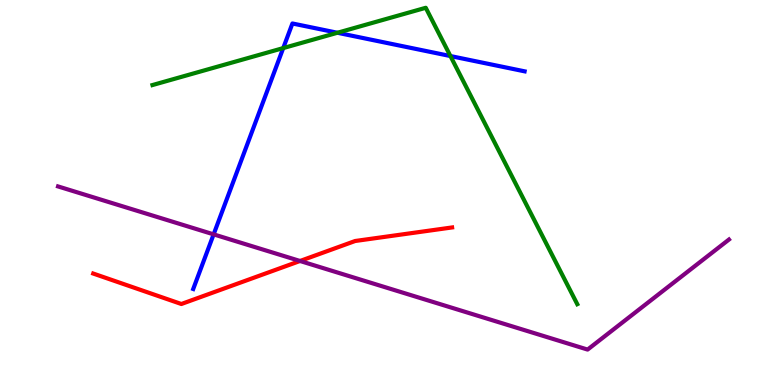[{'lines': ['blue', 'red'], 'intersections': []}, {'lines': ['green', 'red'], 'intersections': []}, {'lines': ['purple', 'red'], 'intersections': [{'x': 3.87, 'y': 3.22}]}, {'lines': ['blue', 'green'], 'intersections': [{'x': 3.65, 'y': 8.75}, {'x': 4.35, 'y': 9.15}, {'x': 5.81, 'y': 8.54}]}, {'lines': ['blue', 'purple'], 'intersections': [{'x': 2.76, 'y': 3.91}]}, {'lines': ['green', 'purple'], 'intersections': []}]